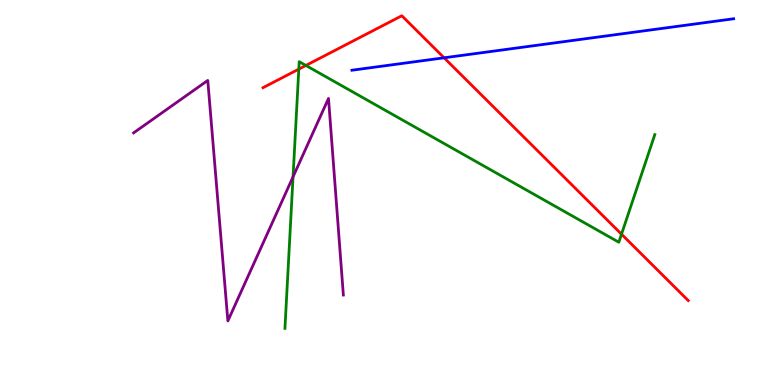[{'lines': ['blue', 'red'], 'intersections': [{'x': 5.73, 'y': 8.5}]}, {'lines': ['green', 'red'], 'intersections': [{'x': 3.86, 'y': 8.2}, {'x': 3.95, 'y': 8.3}, {'x': 8.02, 'y': 3.92}]}, {'lines': ['purple', 'red'], 'intersections': []}, {'lines': ['blue', 'green'], 'intersections': []}, {'lines': ['blue', 'purple'], 'intersections': []}, {'lines': ['green', 'purple'], 'intersections': [{'x': 3.78, 'y': 5.41}]}]